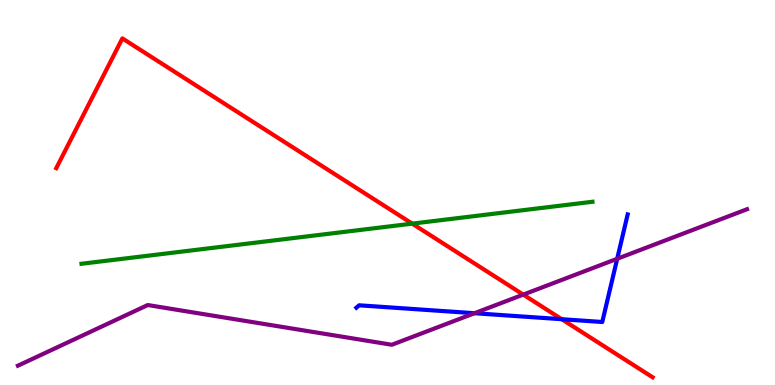[{'lines': ['blue', 'red'], 'intersections': [{'x': 7.25, 'y': 1.71}]}, {'lines': ['green', 'red'], 'intersections': [{'x': 5.32, 'y': 4.19}]}, {'lines': ['purple', 'red'], 'intersections': [{'x': 6.75, 'y': 2.35}]}, {'lines': ['blue', 'green'], 'intersections': []}, {'lines': ['blue', 'purple'], 'intersections': [{'x': 6.12, 'y': 1.86}, {'x': 7.96, 'y': 3.28}]}, {'lines': ['green', 'purple'], 'intersections': []}]